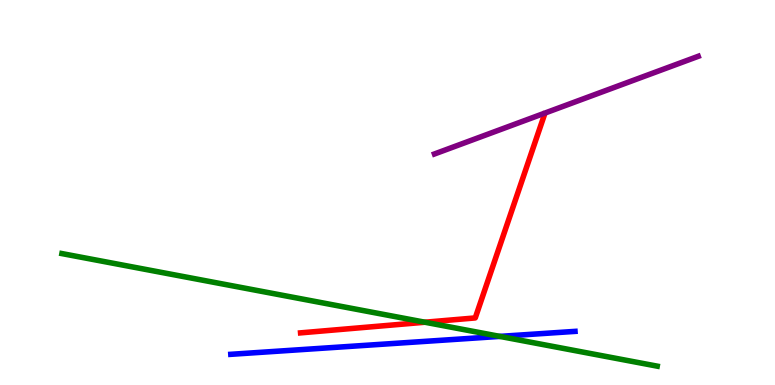[{'lines': ['blue', 'red'], 'intersections': []}, {'lines': ['green', 'red'], 'intersections': [{'x': 5.48, 'y': 1.63}]}, {'lines': ['purple', 'red'], 'intersections': []}, {'lines': ['blue', 'green'], 'intersections': [{'x': 6.45, 'y': 1.26}]}, {'lines': ['blue', 'purple'], 'intersections': []}, {'lines': ['green', 'purple'], 'intersections': []}]